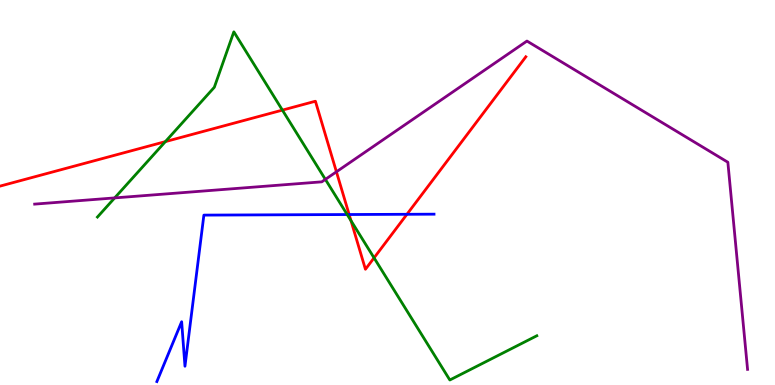[{'lines': ['blue', 'red'], 'intersections': [{'x': 4.51, 'y': 4.43}, {'x': 5.25, 'y': 4.43}]}, {'lines': ['green', 'red'], 'intersections': [{'x': 2.13, 'y': 6.32}, {'x': 3.64, 'y': 7.14}, {'x': 4.53, 'y': 4.27}, {'x': 4.83, 'y': 3.3}]}, {'lines': ['purple', 'red'], 'intersections': [{'x': 4.34, 'y': 5.54}]}, {'lines': ['blue', 'green'], 'intersections': [{'x': 4.48, 'y': 4.43}]}, {'lines': ['blue', 'purple'], 'intersections': []}, {'lines': ['green', 'purple'], 'intersections': [{'x': 1.48, 'y': 4.86}, {'x': 4.2, 'y': 5.34}]}]